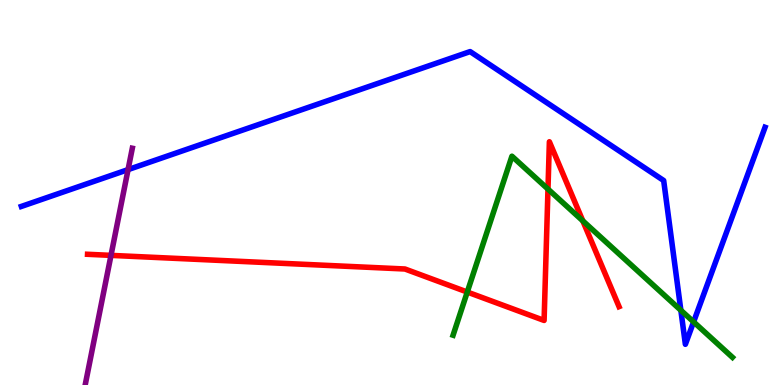[{'lines': ['blue', 'red'], 'intersections': []}, {'lines': ['green', 'red'], 'intersections': [{'x': 6.03, 'y': 2.41}, {'x': 7.07, 'y': 5.09}, {'x': 7.52, 'y': 4.26}]}, {'lines': ['purple', 'red'], 'intersections': [{'x': 1.43, 'y': 3.37}]}, {'lines': ['blue', 'green'], 'intersections': [{'x': 8.79, 'y': 1.94}, {'x': 8.95, 'y': 1.64}]}, {'lines': ['blue', 'purple'], 'intersections': [{'x': 1.65, 'y': 5.59}]}, {'lines': ['green', 'purple'], 'intersections': []}]